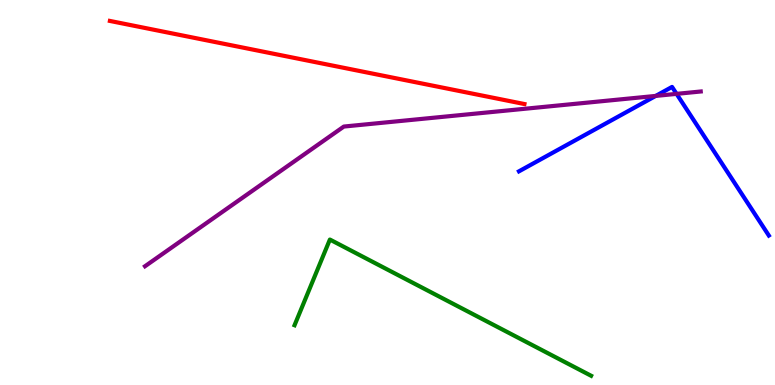[{'lines': ['blue', 'red'], 'intersections': []}, {'lines': ['green', 'red'], 'intersections': []}, {'lines': ['purple', 'red'], 'intersections': []}, {'lines': ['blue', 'green'], 'intersections': []}, {'lines': ['blue', 'purple'], 'intersections': [{'x': 8.46, 'y': 7.51}, {'x': 8.73, 'y': 7.56}]}, {'lines': ['green', 'purple'], 'intersections': []}]